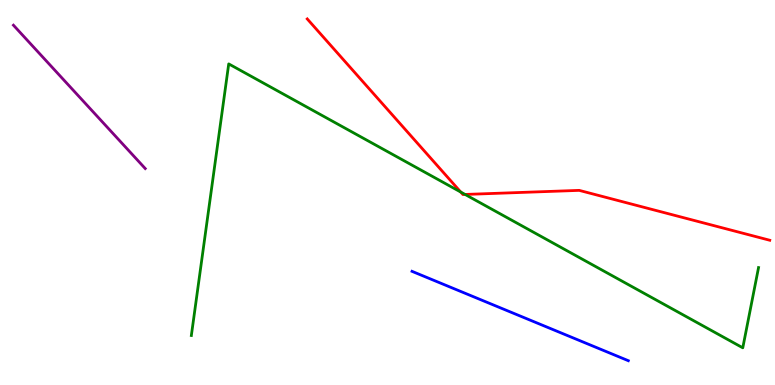[{'lines': ['blue', 'red'], 'intersections': []}, {'lines': ['green', 'red'], 'intersections': [{'x': 5.95, 'y': 5.01}, {'x': 6.0, 'y': 4.95}]}, {'lines': ['purple', 'red'], 'intersections': []}, {'lines': ['blue', 'green'], 'intersections': []}, {'lines': ['blue', 'purple'], 'intersections': []}, {'lines': ['green', 'purple'], 'intersections': []}]